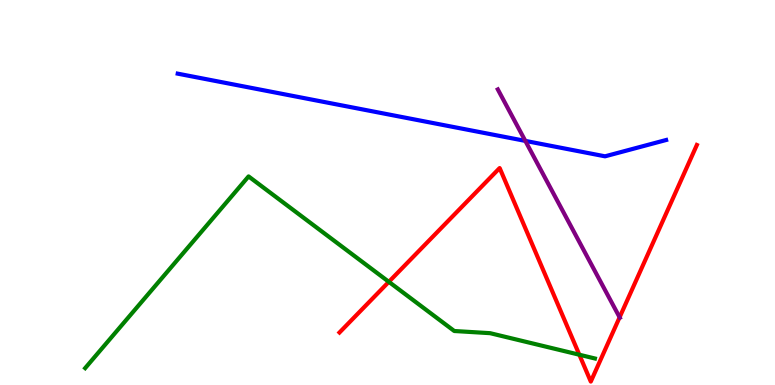[{'lines': ['blue', 'red'], 'intersections': []}, {'lines': ['green', 'red'], 'intersections': [{'x': 5.02, 'y': 2.68}, {'x': 7.48, 'y': 0.786}]}, {'lines': ['purple', 'red'], 'intersections': [{'x': 7.99, 'y': 1.76}]}, {'lines': ['blue', 'green'], 'intersections': []}, {'lines': ['blue', 'purple'], 'intersections': [{'x': 6.78, 'y': 6.34}]}, {'lines': ['green', 'purple'], 'intersections': []}]